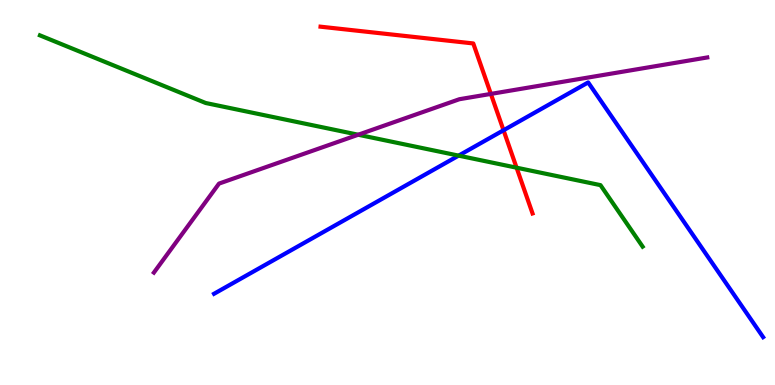[{'lines': ['blue', 'red'], 'intersections': [{'x': 6.5, 'y': 6.62}]}, {'lines': ['green', 'red'], 'intersections': [{'x': 6.67, 'y': 5.64}]}, {'lines': ['purple', 'red'], 'intersections': [{'x': 6.33, 'y': 7.56}]}, {'lines': ['blue', 'green'], 'intersections': [{'x': 5.92, 'y': 5.96}]}, {'lines': ['blue', 'purple'], 'intersections': []}, {'lines': ['green', 'purple'], 'intersections': [{'x': 4.62, 'y': 6.5}]}]